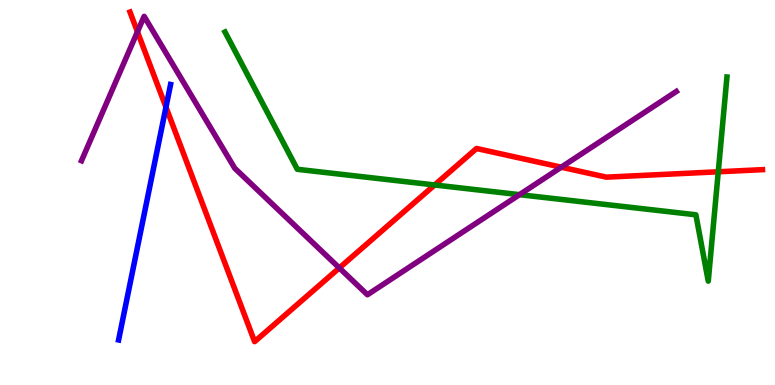[{'lines': ['blue', 'red'], 'intersections': [{'x': 2.14, 'y': 7.22}]}, {'lines': ['green', 'red'], 'intersections': [{'x': 5.61, 'y': 5.2}, {'x': 9.27, 'y': 5.54}]}, {'lines': ['purple', 'red'], 'intersections': [{'x': 1.77, 'y': 9.18}, {'x': 4.38, 'y': 3.04}, {'x': 7.24, 'y': 5.66}]}, {'lines': ['blue', 'green'], 'intersections': []}, {'lines': ['blue', 'purple'], 'intersections': []}, {'lines': ['green', 'purple'], 'intersections': [{'x': 6.7, 'y': 4.94}]}]